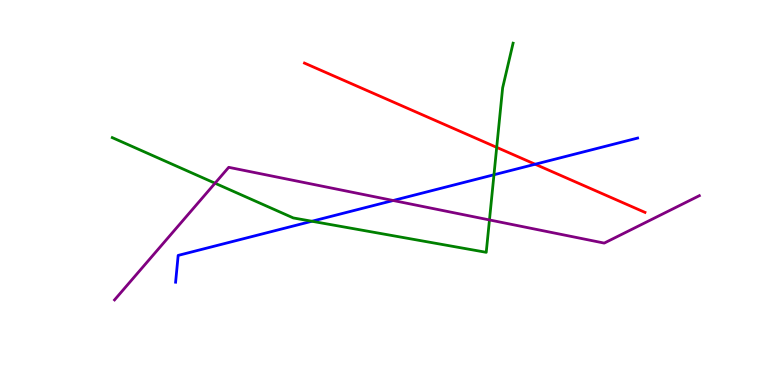[{'lines': ['blue', 'red'], 'intersections': [{'x': 6.91, 'y': 5.73}]}, {'lines': ['green', 'red'], 'intersections': [{'x': 6.41, 'y': 6.17}]}, {'lines': ['purple', 'red'], 'intersections': []}, {'lines': ['blue', 'green'], 'intersections': [{'x': 4.02, 'y': 4.25}, {'x': 6.37, 'y': 5.46}]}, {'lines': ['blue', 'purple'], 'intersections': [{'x': 5.07, 'y': 4.79}]}, {'lines': ['green', 'purple'], 'intersections': [{'x': 2.77, 'y': 5.24}, {'x': 6.32, 'y': 4.29}]}]